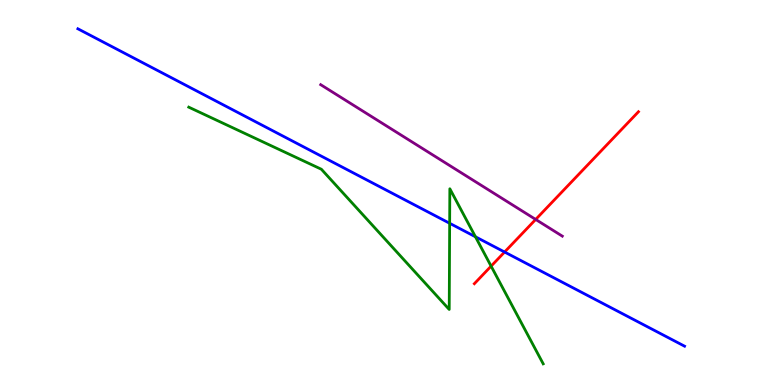[{'lines': ['blue', 'red'], 'intersections': [{'x': 6.51, 'y': 3.45}]}, {'lines': ['green', 'red'], 'intersections': [{'x': 6.34, 'y': 3.09}]}, {'lines': ['purple', 'red'], 'intersections': [{'x': 6.91, 'y': 4.3}]}, {'lines': ['blue', 'green'], 'intersections': [{'x': 5.8, 'y': 4.2}, {'x': 6.13, 'y': 3.85}]}, {'lines': ['blue', 'purple'], 'intersections': []}, {'lines': ['green', 'purple'], 'intersections': []}]